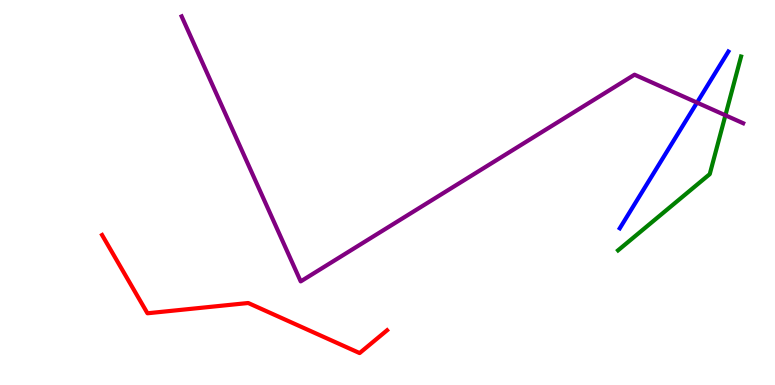[{'lines': ['blue', 'red'], 'intersections': []}, {'lines': ['green', 'red'], 'intersections': []}, {'lines': ['purple', 'red'], 'intersections': []}, {'lines': ['blue', 'green'], 'intersections': []}, {'lines': ['blue', 'purple'], 'intersections': [{'x': 8.99, 'y': 7.34}]}, {'lines': ['green', 'purple'], 'intersections': [{'x': 9.36, 'y': 7.01}]}]